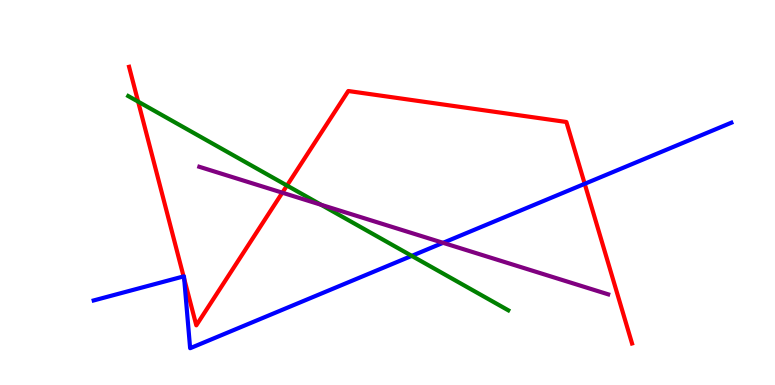[{'lines': ['blue', 'red'], 'intersections': [{'x': 2.37, 'y': 2.82}, {'x': 2.38, 'y': 2.76}, {'x': 7.54, 'y': 5.23}]}, {'lines': ['green', 'red'], 'intersections': [{'x': 1.78, 'y': 7.36}, {'x': 3.7, 'y': 5.18}]}, {'lines': ['purple', 'red'], 'intersections': [{'x': 3.64, 'y': 5.0}]}, {'lines': ['blue', 'green'], 'intersections': [{'x': 5.31, 'y': 3.35}]}, {'lines': ['blue', 'purple'], 'intersections': [{'x': 5.72, 'y': 3.69}]}, {'lines': ['green', 'purple'], 'intersections': [{'x': 4.14, 'y': 4.68}]}]